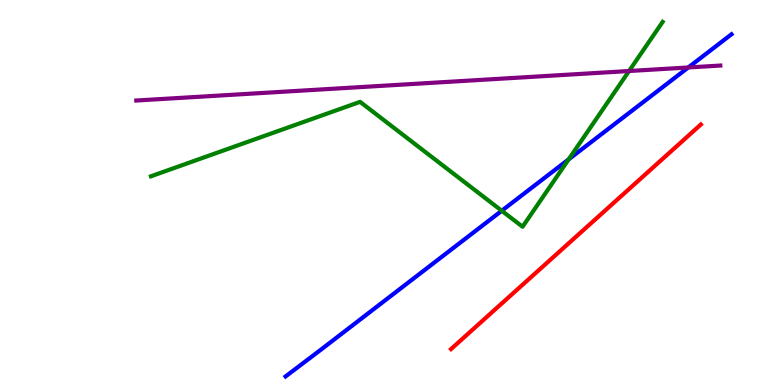[{'lines': ['blue', 'red'], 'intersections': []}, {'lines': ['green', 'red'], 'intersections': []}, {'lines': ['purple', 'red'], 'intersections': []}, {'lines': ['blue', 'green'], 'intersections': [{'x': 6.47, 'y': 4.53}, {'x': 7.34, 'y': 5.86}]}, {'lines': ['blue', 'purple'], 'intersections': [{'x': 8.88, 'y': 8.25}]}, {'lines': ['green', 'purple'], 'intersections': [{'x': 8.12, 'y': 8.16}]}]